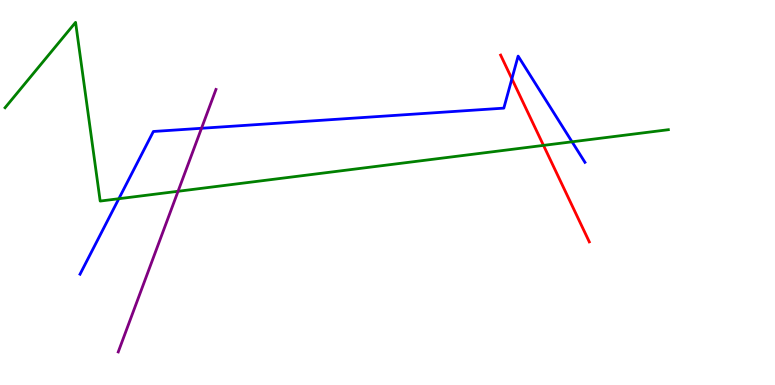[{'lines': ['blue', 'red'], 'intersections': [{'x': 6.6, 'y': 7.95}]}, {'lines': ['green', 'red'], 'intersections': [{'x': 7.01, 'y': 6.22}]}, {'lines': ['purple', 'red'], 'intersections': []}, {'lines': ['blue', 'green'], 'intersections': [{'x': 1.53, 'y': 4.84}, {'x': 7.38, 'y': 6.32}]}, {'lines': ['blue', 'purple'], 'intersections': [{'x': 2.6, 'y': 6.67}]}, {'lines': ['green', 'purple'], 'intersections': [{'x': 2.3, 'y': 5.03}]}]